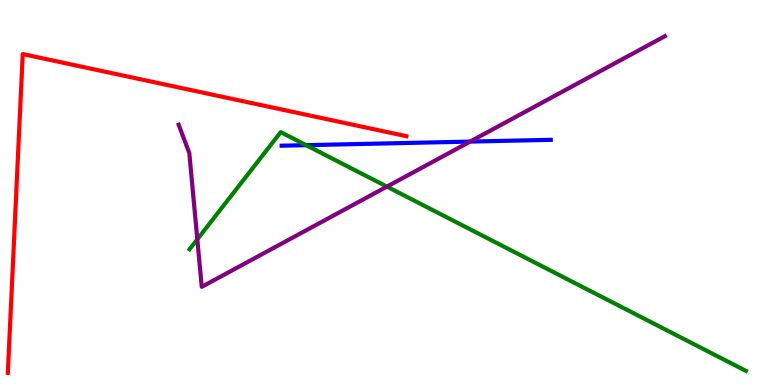[{'lines': ['blue', 'red'], 'intersections': []}, {'lines': ['green', 'red'], 'intersections': []}, {'lines': ['purple', 'red'], 'intersections': []}, {'lines': ['blue', 'green'], 'intersections': [{'x': 3.95, 'y': 6.23}]}, {'lines': ['blue', 'purple'], 'intersections': [{'x': 6.07, 'y': 6.32}]}, {'lines': ['green', 'purple'], 'intersections': [{'x': 2.55, 'y': 3.78}, {'x': 4.99, 'y': 5.15}]}]